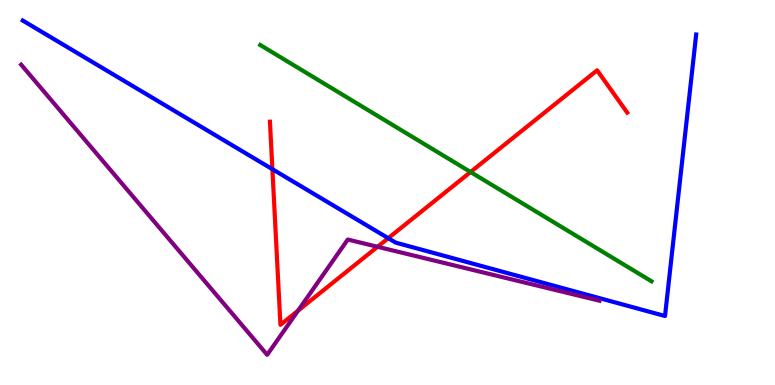[{'lines': ['blue', 'red'], 'intersections': [{'x': 3.51, 'y': 5.61}, {'x': 5.01, 'y': 3.81}]}, {'lines': ['green', 'red'], 'intersections': [{'x': 6.07, 'y': 5.53}]}, {'lines': ['purple', 'red'], 'intersections': [{'x': 3.85, 'y': 1.93}, {'x': 4.87, 'y': 3.59}]}, {'lines': ['blue', 'green'], 'intersections': []}, {'lines': ['blue', 'purple'], 'intersections': []}, {'lines': ['green', 'purple'], 'intersections': []}]